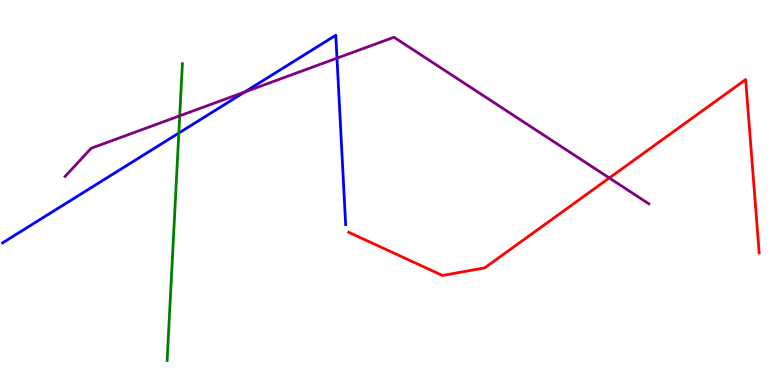[{'lines': ['blue', 'red'], 'intersections': []}, {'lines': ['green', 'red'], 'intersections': []}, {'lines': ['purple', 'red'], 'intersections': [{'x': 7.86, 'y': 5.38}]}, {'lines': ['blue', 'green'], 'intersections': [{'x': 2.31, 'y': 6.54}]}, {'lines': ['blue', 'purple'], 'intersections': [{'x': 3.16, 'y': 7.61}, {'x': 4.35, 'y': 8.49}]}, {'lines': ['green', 'purple'], 'intersections': [{'x': 2.32, 'y': 6.99}]}]